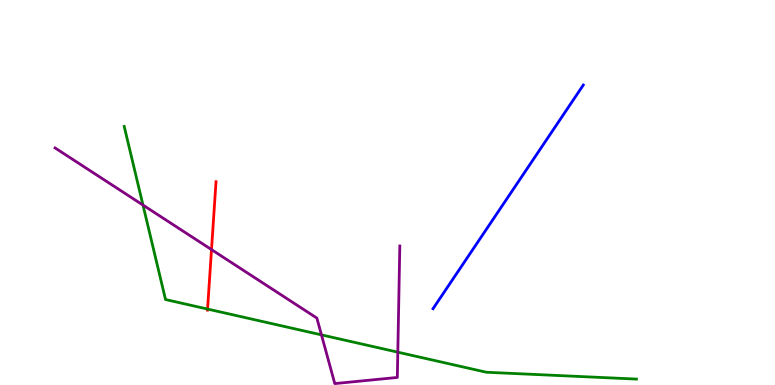[{'lines': ['blue', 'red'], 'intersections': []}, {'lines': ['green', 'red'], 'intersections': [{'x': 2.68, 'y': 1.97}]}, {'lines': ['purple', 'red'], 'intersections': [{'x': 2.73, 'y': 3.52}]}, {'lines': ['blue', 'green'], 'intersections': []}, {'lines': ['blue', 'purple'], 'intersections': []}, {'lines': ['green', 'purple'], 'intersections': [{'x': 1.84, 'y': 4.67}, {'x': 4.15, 'y': 1.3}, {'x': 5.13, 'y': 0.853}]}]